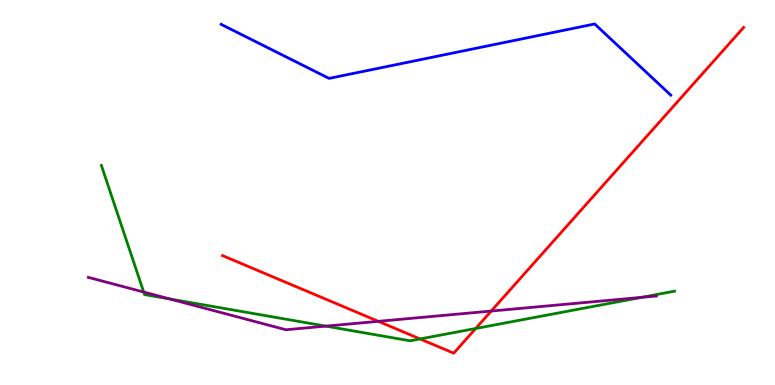[{'lines': ['blue', 'red'], 'intersections': []}, {'lines': ['green', 'red'], 'intersections': [{'x': 5.42, 'y': 1.2}, {'x': 6.14, 'y': 1.47}]}, {'lines': ['purple', 'red'], 'intersections': [{'x': 4.88, 'y': 1.65}, {'x': 6.34, 'y': 1.92}]}, {'lines': ['blue', 'green'], 'intersections': []}, {'lines': ['blue', 'purple'], 'intersections': []}, {'lines': ['green', 'purple'], 'intersections': [{'x': 1.85, 'y': 2.41}, {'x': 2.19, 'y': 2.23}, {'x': 4.2, 'y': 1.53}, {'x': 8.28, 'y': 2.28}]}]